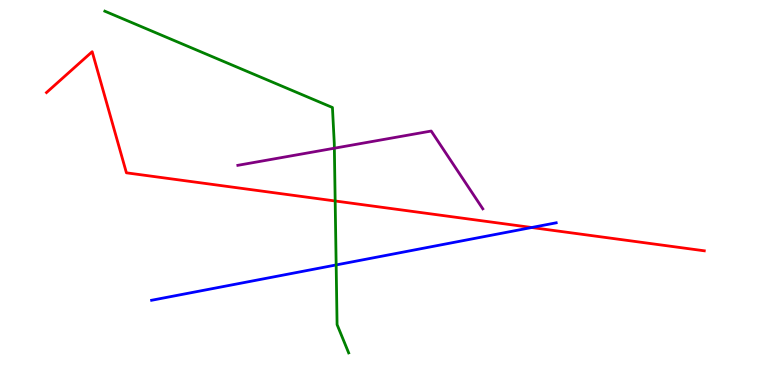[{'lines': ['blue', 'red'], 'intersections': [{'x': 6.86, 'y': 4.09}]}, {'lines': ['green', 'red'], 'intersections': [{'x': 4.32, 'y': 4.78}]}, {'lines': ['purple', 'red'], 'intersections': []}, {'lines': ['blue', 'green'], 'intersections': [{'x': 4.34, 'y': 3.12}]}, {'lines': ['blue', 'purple'], 'intersections': []}, {'lines': ['green', 'purple'], 'intersections': [{'x': 4.31, 'y': 6.15}]}]